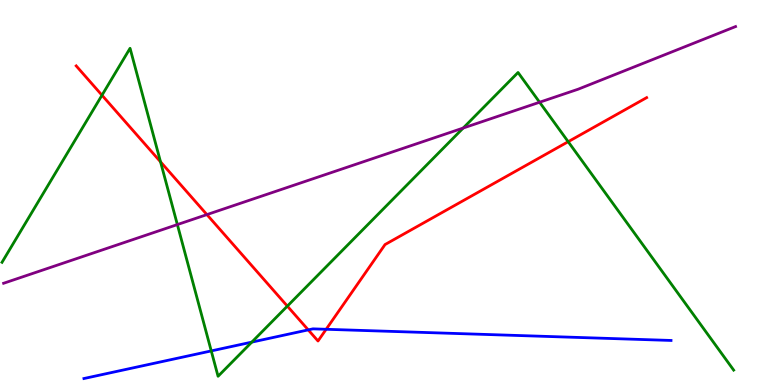[{'lines': ['blue', 'red'], 'intersections': [{'x': 3.98, 'y': 1.43}, {'x': 4.21, 'y': 1.45}]}, {'lines': ['green', 'red'], 'intersections': [{'x': 1.32, 'y': 7.53}, {'x': 2.07, 'y': 5.8}, {'x': 3.71, 'y': 2.05}, {'x': 7.33, 'y': 6.32}]}, {'lines': ['purple', 'red'], 'intersections': [{'x': 2.67, 'y': 4.43}]}, {'lines': ['blue', 'green'], 'intersections': [{'x': 2.73, 'y': 0.885}, {'x': 3.25, 'y': 1.11}]}, {'lines': ['blue', 'purple'], 'intersections': []}, {'lines': ['green', 'purple'], 'intersections': [{'x': 2.29, 'y': 4.17}, {'x': 5.98, 'y': 6.67}, {'x': 6.96, 'y': 7.34}]}]